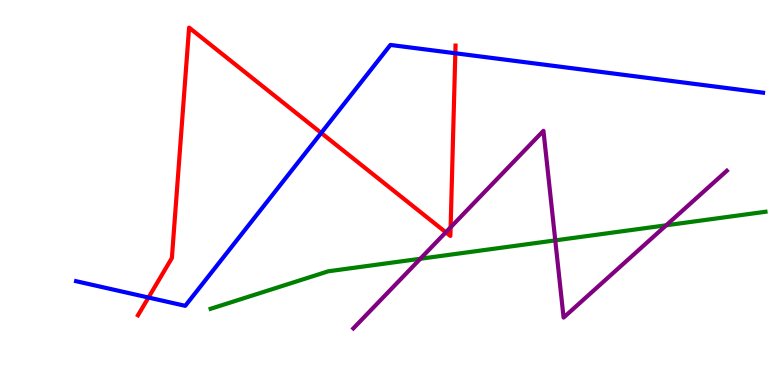[{'lines': ['blue', 'red'], 'intersections': [{'x': 1.92, 'y': 2.27}, {'x': 4.14, 'y': 6.55}, {'x': 5.88, 'y': 8.62}]}, {'lines': ['green', 'red'], 'intersections': []}, {'lines': ['purple', 'red'], 'intersections': [{'x': 5.75, 'y': 3.97}, {'x': 5.81, 'y': 4.1}]}, {'lines': ['blue', 'green'], 'intersections': []}, {'lines': ['blue', 'purple'], 'intersections': []}, {'lines': ['green', 'purple'], 'intersections': [{'x': 5.42, 'y': 3.28}, {'x': 7.16, 'y': 3.76}, {'x': 8.6, 'y': 4.15}]}]